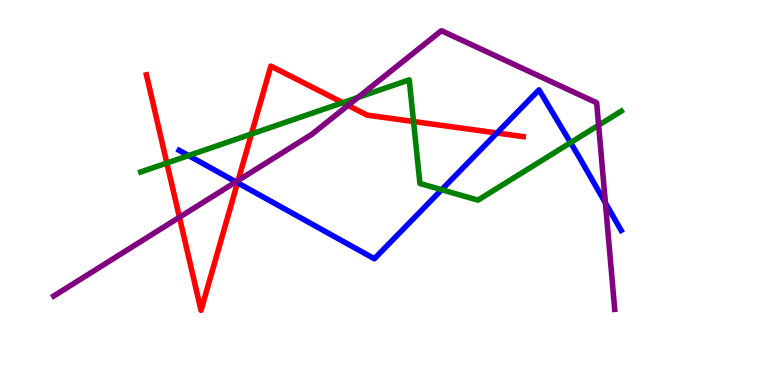[{'lines': ['blue', 'red'], 'intersections': [{'x': 3.06, 'y': 5.25}, {'x': 6.41, 'y': 6.55}]}, {'lines': ['green', 'red'], 'intersections': [{'x': 2.15, 'y': 5.77}, {'x': 3.24, 'y': 6.52}, {'x': 4.42, 'y': 7.33}, {'x': 5.34, 'y': 6.84}]}, {'lines': ['purple', 'red'], 'intersections': [{'x': 2.32, 'y': 4.36}, {'x': 3.07, 'y': 5.31}, {'x': 4.49, 'y': 7.26}]}, {'lines': ['blue', 'green'], 'intersections': [{'x': 2.43, 'y': 5.96}, {'x': 5.7, 'y': 5.07}, {'x': 7.36, 'y': 6.29}]}, {'lines': ['blue', 'purple'], 'intersections': [{'x': 3.04, 'y': 5.28}, {'x': 7.81, 'y': 4.73}]}, {'lines': ['green', 'purple'], 'intersections': [{'x': 4.62, 'y': 7.47}, {'x': 7.72, 'y': 6.75}]}]